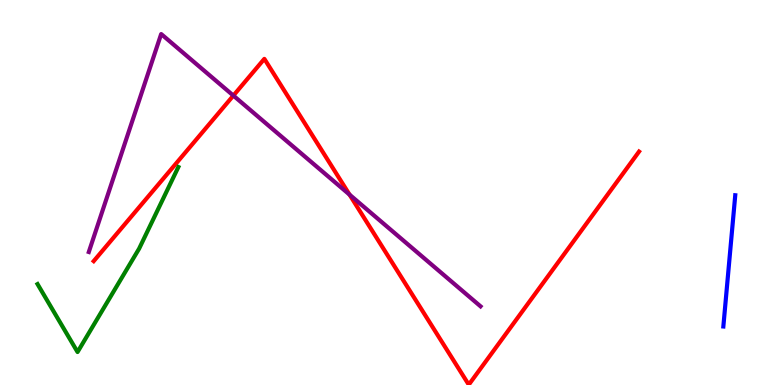[{'lines': ['blue', 'red'], 'intersections': []}, {'lines': ['green', 'red'], 'intersections': []}, {'lines': ['purple', 'red'], 'intersections': [{'x': 3.01, 'y': 7.52}, {'x': 4.51, 'y': 4.94}]}, {'lines': ['blue', 'green'], 'intersections': []}, {'lines': ['blue', 'purple'], 'intersections': []}, {'lines': ['green', 'purple'], 'intersections': []}]